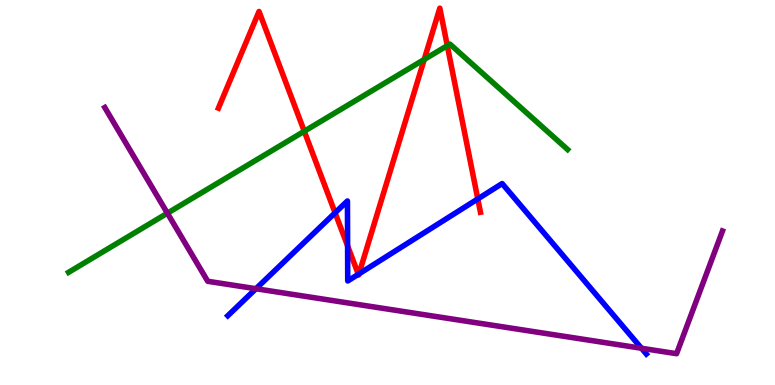[{'lines': ['blue', 'red'], 'intersections': [{'x': 4.32, 'y': 4.47}, {'x': 4.49, 'y': 3.61}, {'x': 4.62, 'y': 2.88}, {'x': 4.63, 'y': 2.89}, {'x': 6.17, 'y': 4.83}]}, {'lines': ['green', 'red'], 'intersections': [{'x': 3.93, 'y': 6.59}, {'x': 5.47, 'y': 8.46}, {'x': 5.77, 'y': 8.81}]}, {'lines': ['purple', 'red'], 'intersections': []}, {'lines': ['blue', 'green'], 'intersections': []}, {'lines': ['blue', 'purple'], 'intersections': [{'x': 3.3, 'y': 2.5}, {'x': 8.28, 'y': 0.954}]}, {'lines': ['green', 'purple'], 'intersections': [{'x': 2.16, 'y': 4.46}]}]